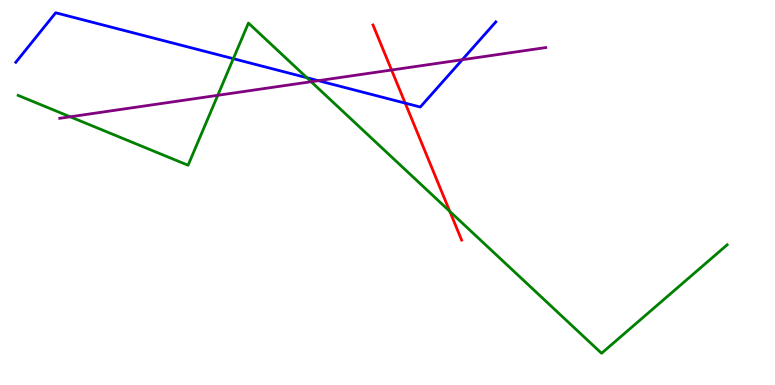[{'lines': ['blue', 'red'], 'intersections': [{'x': 5.23, 'y': 7.32}]}, {'lines': ['green', 'red'], 'intersections': [{'x': 5.8, 'y': 4.51}]}, {'lines': ['purple', 'red'], 'intersections': [{'x': 5.05, 'y': 8.18}]}, {'lines': ['blue', 'green'], 'intersections': [{'x': 3.01, 'y': 8.48}, {'x': 3.96, 'y': 7.98}]}, {'lines': ['blue', 'purple'], 'intersections': [{'x': 4.11, 'y': 7.9}, {'x': 5.96, 'y': 8.45}]}, {'lines': ['green', 'purple'], 'intersections': [{'x': 0.906, 'y': 6.97}, {'x': 2.81, 'y': 7.52}, {'x': 4.01, 'y': 7.88}]}]